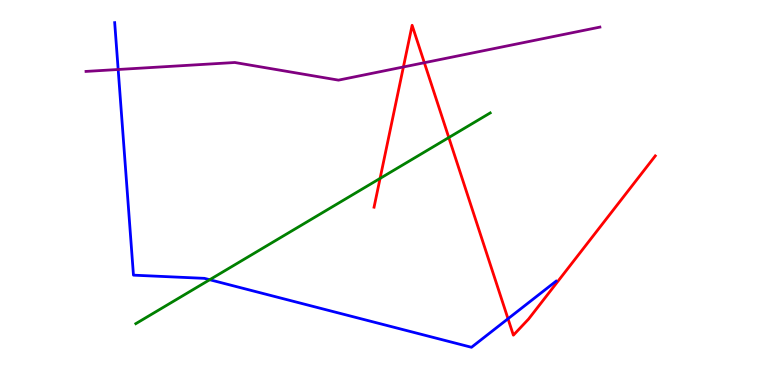[{'lines': ['blue', 'red'], 'intersections': [{'x': 6.56, 'y': 1.72}]}, {'lines': ['green', 'red'], 'intersections': [{'x': 4.9, 'y': 5.37}, {'x': 5.79, 'y': 6.43}]}, {'lines': ['purple', 'red'], 'intersections': [{'x': 5.21, 'y': 8.26}, {'x': 5.48, 'y': 8.37}]}, {'lines': ['blue', 'green'], 'intersections': [{'x': 2.71, 'y': 2.73}]}, {'lines': ['blue', 'purple'], 'intersections': [{'x': 1.52, 'y': 8.19}]}, {'lines': ['green', 'purple'], 'intersections': []}]